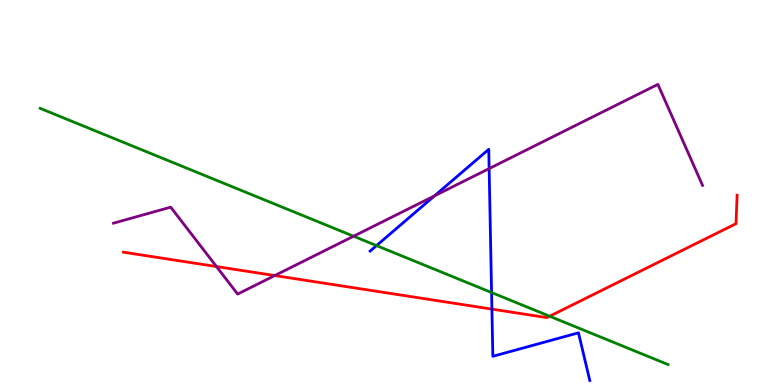[{'lines': ['blue', 'red'], 'intersections': [{'x': 6.35, 'y': 1.97}]}, {'lines': ['green', 'red'], 'intersections': [{'x': 7.09, 'y': 1.79}]}, {'lines': ['purple', 'red'], 'intersections': [{'x': 2.79, 'y': 3.08}, {'x': 3.54, 'y': 2.84}]}, {'lines': ['blue', 'green'], 'intersections': [{'x': 4.86, 'y': 3.62}, {'x': 6.34, 'y': 2.4}]}, {'lines': ['blue', 'purple'], 'intersections': [{'x': 5.61, 'y': 4.91}, {'x': 6.31, 'y': 5.62}]}, {'lines': ['green', 'purple'], 'intersections': [{'x': 4.56, 'y': 3.86}]}]